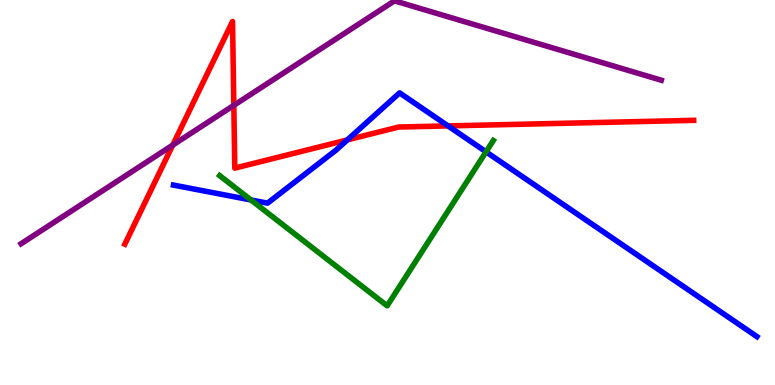[{'lines': ['blue', 'red'], 'intersections': [{'x': 4.48, 'y': 6.37}, {'x': 5.78, 'y': 6.73}]}, {'lines': ['green', 'red'], 'intersections': []}, {'lines': ['purple', 'red'], 'intersections': [{'x': 2.23, 'y': 6.23}, {'x': 3.02, 'y': 7.26}]}, {'lines': ['blue', 'green'], 'intersections': [{'x': 3.24, 'y': 4.81}, {'x': 6.27, 'y': 6.06}]}, {'lines': ['blue', 'purple'], 'intersections': []}, {'lines': ['green', 'purple'], 'intersections': []}]